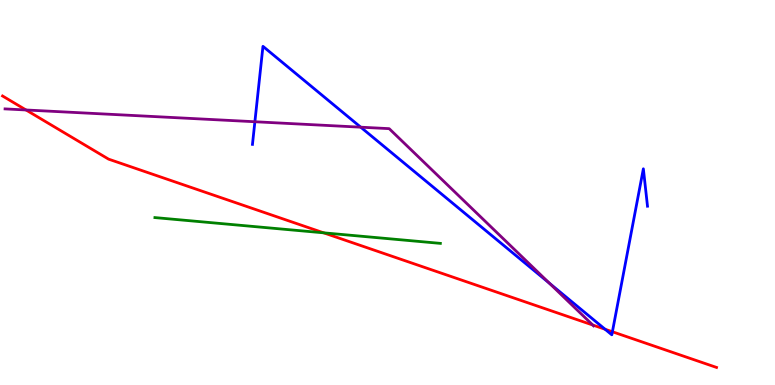[{'lines': ['blue', 'red'], 'intersections': [{'x': 7.81, 'y': 1.45}, {'x': 7.9, 'y': 1.38}]}, {'lines': ['green', 'red'], 'intersections': [{'x': 4.18, 'y': 3.95}]}, {'lines': ['purple', 'red'], 'intersections': [{'x': 0.336, 'y': 7.14}, {'x': 7.65, 'y': 1.56}]}, {'lines': ['blue', 'green'], 'intersections': []}, {'lines': ['blue', 'purple'], 'intersections': [{'x': 3.29, 'y': 6.84}, {'x': 4.65, 'y': 6.7}, {'x': 7.09, 'y': 2.65}]}, {'lines': ['green', 'purple'], 'intersections': []}]